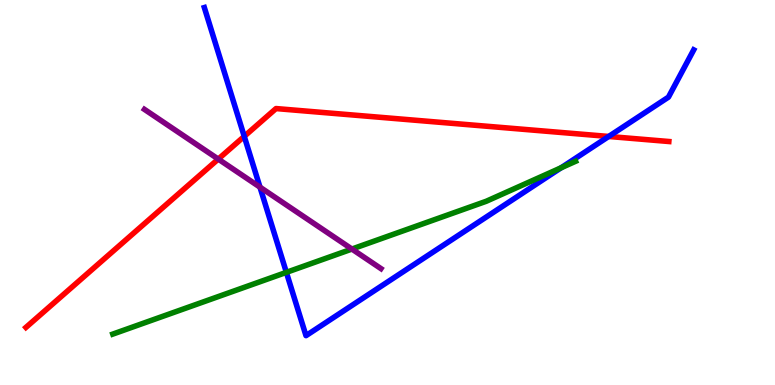[{'lines': ['blue', 'red'], 'intersections': [{'x': 3.15, 'y': 6.46}, {'x': 7.85, 'y': 6.46}]}, {'lines': ['green', 'red'], 'intersections': []}, {'lines': ['purple', 'red'], 'intersections': [{'x': 2.82, 'y': 5.87}]}, {'lines': ['blue', 'green'], 'intersections': [{'x': 3.7, 'y': 2.93}, {'x': 7.24, 'y': 5.64}]}, {'lines': ['blue', 'purple'], 'intersections': [{'x': 3.35, 'y': 5.14}]}, {'lines': ['green', 'purple'], 'intersections': [{'x': 4.54, 'y': 3.53}]}]